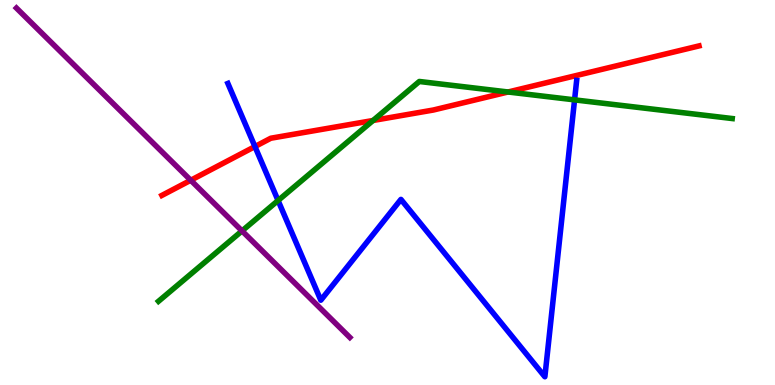[{'lines': ['blue', 'red'], 'intersections': [{'x': 3.29, 'y': 6.19}]}, {'lines': ['green', 'red'], 'intersections': [{'x': 4.81, 'y': 6.87}, {'x': 6.56, 'y': 7.61}]}, {'lines': ['purple', 'red'], 'intersections': [{'x': 2.46, 'y': 5.32}]}, {'lines': ['blue', 'green'], 'intersections': [{'x': 3.59, 'y': 4.79}, {'x': 7.41, 'y': 7.41}]}, {'lines': ['blue', 'purple'], 'intersections': []}, {'lines': ['green', 'purple'], 'intersections': [{'x': 3.12, 'y': 4.0}]}]